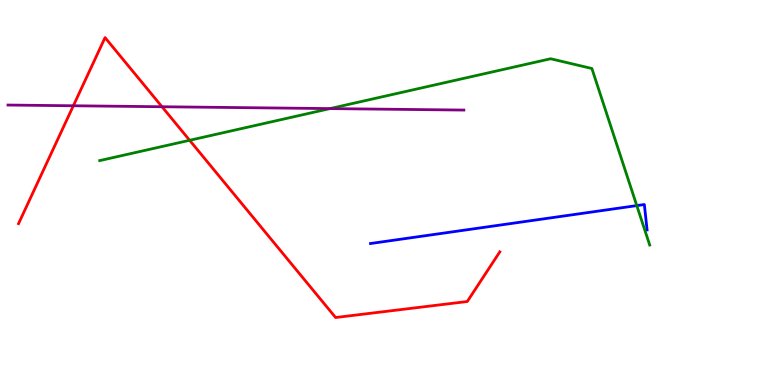[{'lines': ['blue', 'red'], 'intersections': []}, {'lines': ['green', 'red'], 'intersections': [{'x': 2.45, 'y': 6.36}]}, {'lines': ['purple', 'red'], 'intersections': [{'x': 0.946, 'y': 7.25}, {'x': 2.09, 'y': 7.23}]}, {'lines': ['blue', 'green'], 'intersections': [{'x': 8.22, 'y': 4.66}]}, {'lines': ['blue', 'purple'], 'intersections': []}, {'lines': ['green', 'purple'], 'intersections': [{'x': 4.26, 'y': 7.18}]}]